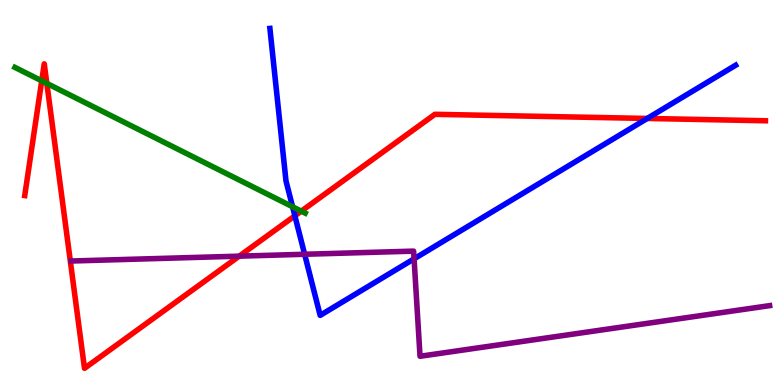[{'lines': ['blue', 'red'], 'intersections': [{'x': 3.8, 'y': 4.39}, {'x': 8.35, 'y': 6.92}]}, {'lines': ['green', 'red'], 'intersections': [{'x': 0.538, 'y': 7.9}, {'x': 0.604, 'y': 7.83}, {'x': 3.89, 'y': 4.52}]}, {'lines': ['purple', 'red'], 'intersections': [{'x': 3.09, 'y': 3.35}]}, {'lines': ['blue', 'green'], 'intersections': [{'x': 3.78, 'y': 4.63}]}, {'lines': ['blue', 'purple'], 'intersections': [{'x': 3.93, 'y': 3.4}, {'x': 5.34, 'y': 3.28}]}, {'lines': ['green', 'purple'], 'intersections': []}]